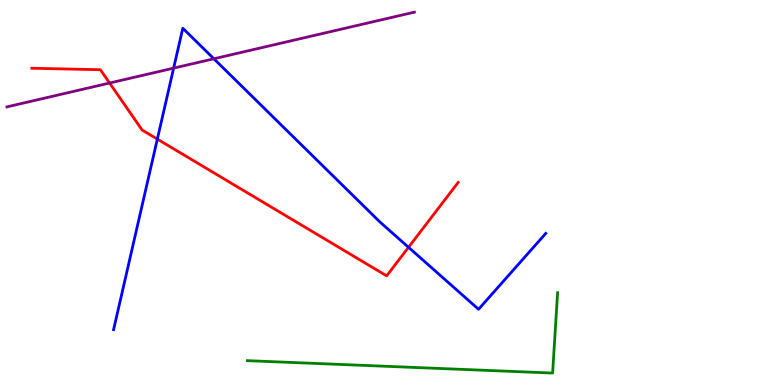[{'lines': ['blue', 'red'], 'intersections': [{'x': 2.03, 'y': 6.39}, {'x': 5.27, 'y': 3.58}]}, {'lines': ['green', 'red'], 'intersections': []}, {'lines': ['purple', 'red'], 'intersections': [{'x': 1.41, 'y': 7.84}]}, {'lines': ['blue', 'green'], 'intersections': []}, {'lines': ['blue', 'purple'], 'intersections': [{'x': 2.24, 'y': 8.23}, {'x': 2.76, 'y': 8.47}]}, {'lines': ['green', 'purple'], 'intersections': []}]